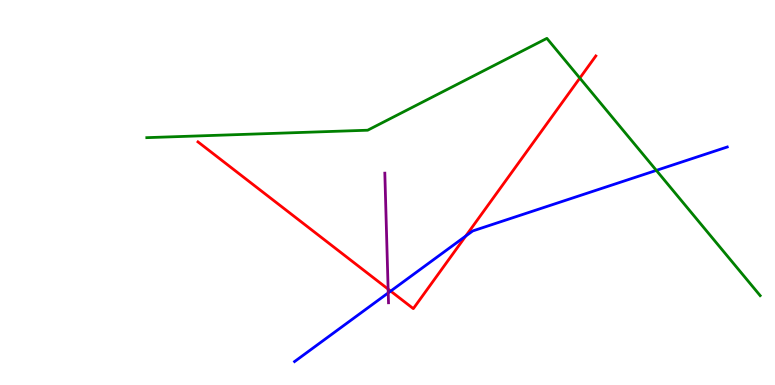[{'lines': ['blue', 'red'], 'intersections': [{'x': 5.04, 'y': 2.44}, {'x': 6.01, 'y': 3.87}]}, {'lines': ['green', 'red'], 'intersections': [{'x': 7.48, 'y': 7.97}]}, {'lines': ['purple', 'red'], 'intersections': [{'x': 5.01, 'y': 2.49}]}, {'lines': ['blue', 'green'], 'intersections': [{'x': 8.47, 'y': 5.57}]}, {'lines': ['blue', 'purple'], 'intersections': [{'x': 5.01, 'y': 2.39}]}, {'lines': ['green', 'purple'], 'intersections': []}]